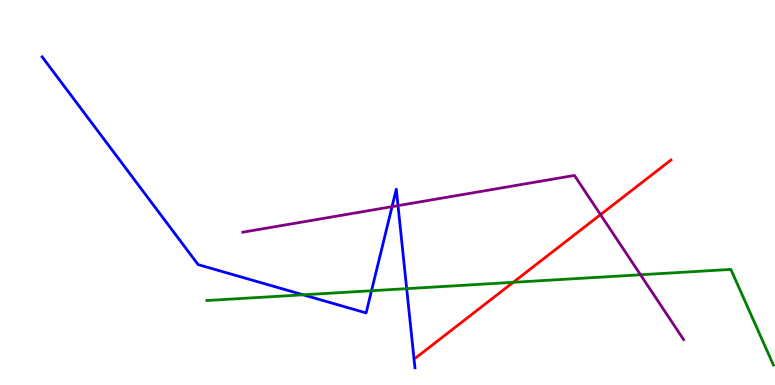[{'lines': ['blue', 'red'], 'intersections': []}, {'lines': ['green', 'red'], 'intersections': [{'x': 6.62, 'y': 2.67}]}, {'lines': ['purple', 'red'], 'intersections': [{'x': 7.75, 'y': 4.42}]}, {'lines': ['blue', 'green'], 'intersections': [{'x': 3.91, 'y': 2.34}, {'x': 4.79, 'y': 2.45}, {'x': 5.25, 'y': 2.5}]}, {'lines': ['blue', 'purple'], 'intersections': [{'x': 5.06, 'y': 4.63}, {'x': 5.14, 'y': 4.66}]}, {'lines': ['green', 'purple'], 'intersections': [{'x': 8.26, 'y': 2.86}]}]